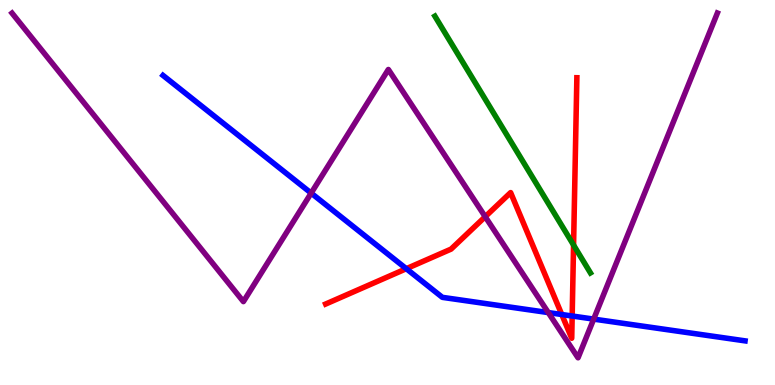[{'lines': ['blue', 'red'], 'intersections': [{'x': 5.24, 'y': 3.02}, {'x': 7.25, 'y': 1.83}, {'x': 7.38, 'y': 1.79}]}, {'lines': ['green', 'red'], 'intersections': [{'x': 7.4, 'y': 3.63}]}, {'lines': ['purple', 'red'], 'intersections': [{'x': 6.26, 'y': 4.37}]}, {'lines': ['blue', 'green'], 'intersections': []}, {'lines': ['blue', 'purple'], 'intersections': [{'x': 4.01, 'y': 4.98}, {'x': 7.07, 'y': 1.88}, {'x': 7.66, 'y': 1.71}]}, {'lines': ['green', 'purple'], 'intersections': []}]